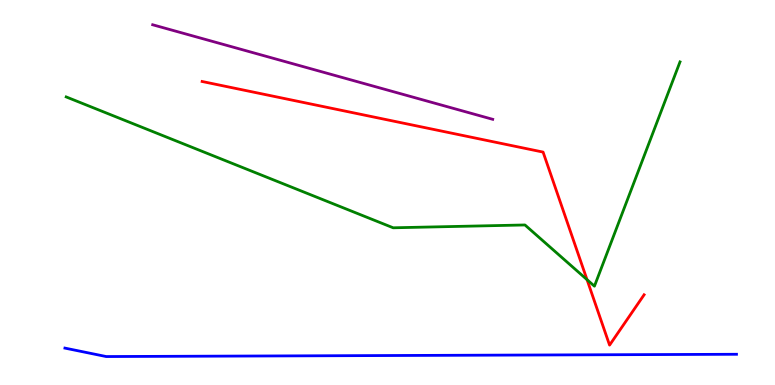[{'lines': ['blue', 'red'], 'intersections': []}, {'lines': ['green', 'red'], 'intersections': [{'x': 7.57, 'y': 2.74}]}, {'lines': ['purple', 'red'], 'intersections': []}, {'lines': ['blue', 'green'], 'intersections': []}, {'lines': ['blue', 'purple'], 'intersections': []}, {'lines': ['green', 'purple'], 'intersections': []}]